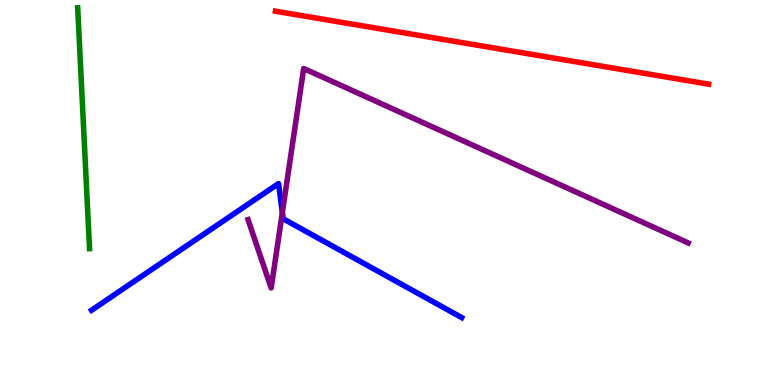[{'lines': ['blue', 'red'], 'intersections': []}, {'lines': ['green', 'red'], 'intersections': []}, {'lines': ['purple', 'red'], 'intersections': []}, {'lines': ['blue', 'green'], 'intersections': []}, {'lines': ['blue', 'purple'], 'intersections': [{'x': 3.64, 'y': 4.48}]}, {'lines': ['green', 'purple'], 'intersections': []}]